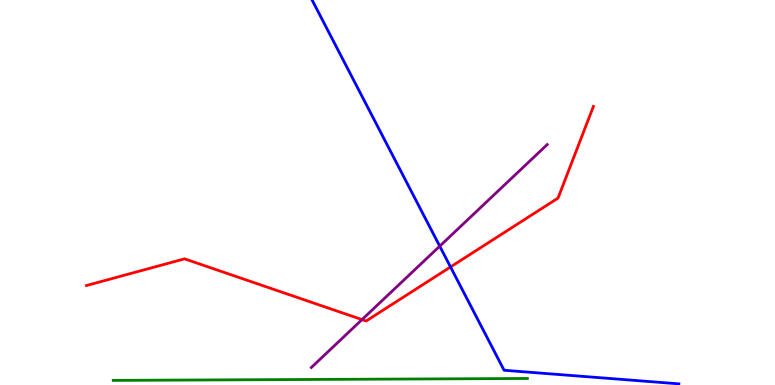[{'lines': ['blue', 'red'], 'intersections': [{'x': 5.81, 'y': 3.07}]}, {'lines': ['green', 'red'], 'intersections': []}, {'lines': ['purple', 'red'], 'intersections': [{'x': 4.67, 'y': 1.7}]}, {'lines': ['blue', 'green'], 'intersections': []}, {'lines': ['blue', 'purple'], 'intersections': [{'x': 5.67, 'y': 3.61}]}, {'lines': ['green', 'purple'], 'intersections': []}]